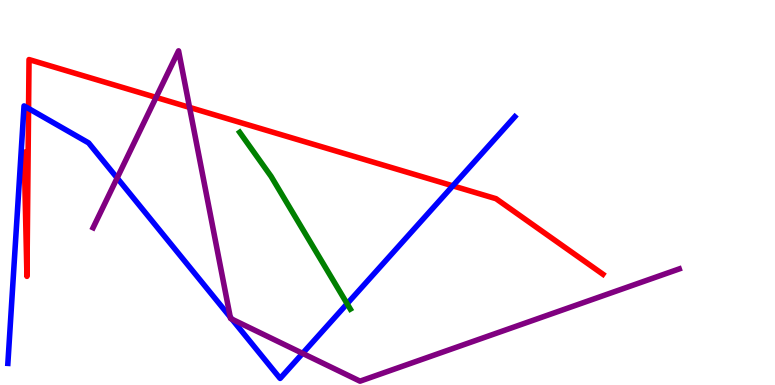[{'lines': ['blue', 'red'], 'intersections': [{'x': 0.369, 'y': 7.18}, {'x': 5.84, 'y': 5.17}]}, {'lines': ['green', 'red'], 'intersections': []}, {'lines': ['purple', 'red'], 'intersections': [{'x': 2.01, 'y': 7.47}, {'x': 2.45, 'y': 7.21}]}, {'lines': ['blue', 'green'], 'intersections': [{'x': 4.48, 'y': 2.11}]}, {'lines': ['blue', 'purple'], 'intersections': [{'x': 1.51, 'y': 5.38}, {'x': 2.97, 'y': 1.76}, {'x': 2.99, 'y': 1.71}, {'x': 3.9, 'y': 0.821}]}, {'lines': ['green', 'purple'], 'intersections': []}]